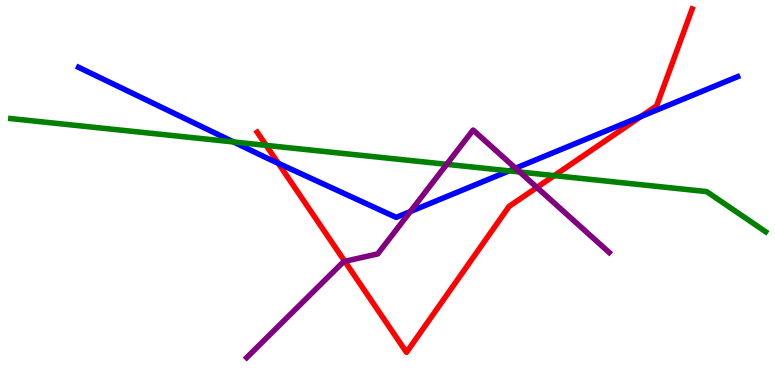[{'lines': ['blue', 'red'], 'intersections': [{'x': 3.59, 'y': 5.76}, {'x': 8.27, 'y': 6.97}]}, {'lines': ['green', 'red'], 'intersections': [{'x': 3.43, 'y': 6.22}, {'x': 7.15, 'y': 5.44}]}, {'lines': ['purple', 'red'], 'intersections': [{'x': 4.45, 'y': 3.21}, {'x': 6.93, 'y': 5.13}]}, {'lines': ['blue', 'green'], 'intersections': [{'x': 3.01, 'y': 6.31}, {'x': 6.57, 'y': 5.56}]}, {'lines': ['blue', 'purple'], 'intersections': [{'x': 5.29, 'y': 4.5}, {'x': 6.65, 'y': 5.63}]}, {'lines': ['green', 'purple'], 'intersections': [{'x': 5.76, 'y': 5.73}, {'x': 6.71, 'y': 5.53}]}]